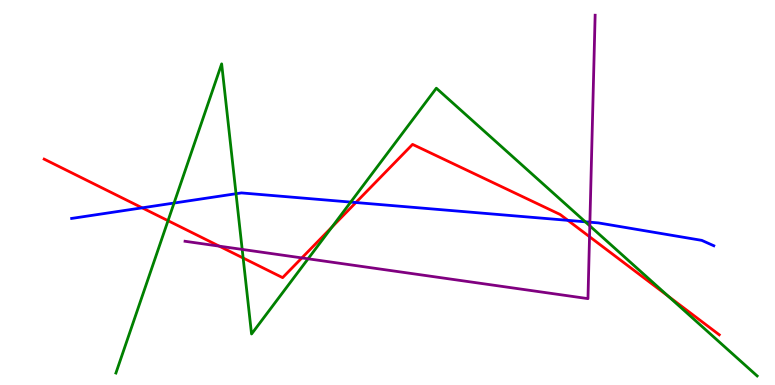[{'lines': ['blue', 'red'], 'intersections': [{'x': 1.83, 'y': 4.6}, {'x': 4.59, 'y': 4.74}, {'x': 7.33, 'y': 4.28}]}, {'lines': ['green', 'red'], 'intersections': [{'x': 2.17, 'y': 4.27}, {'x': 3.14, 'y': 3.3}, {'x': 4.28, 'y': 4.1}, {'x': 8.62, 'y': 2.3}]}, {'lines': ['purple', 'red'], 'intersections': [{'x': 2.83, 'y': 3.61}, {'x': 3.9, 'y': 3.3}, {'x': 7.61, 'y': 3.85}]}, {'lines': ['blue', 'green'], 'intersections': [{'x': 2.25, 'y': 4.73}, {'x': 3.05, 'y': 4.97}, {'x': 4.53, 'y': 4.75}, {'x': 7.55, 'y': 4.24}]}, {'lines': ['blue', 'purple'], 'intersections': [{'x': 7.61, 'y': 4.23}]}, {'lines': ['green', 'purple'], 'intersections': [{'x': 3.12, 'y': 3.52}, {'x': 3.98, 'y': 3.28}, {'x': 7.61, 'y': 4.13}]}]